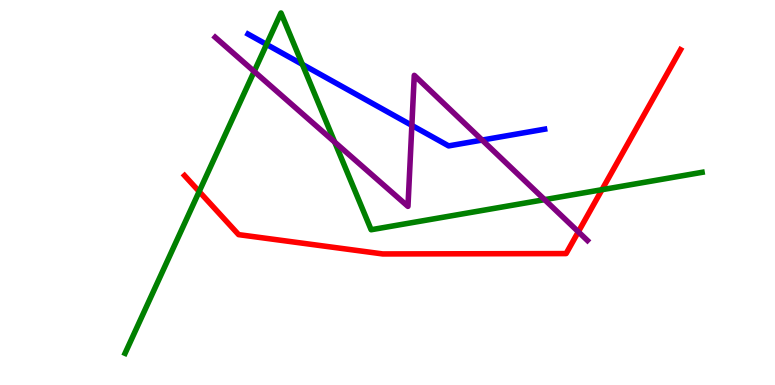[{'lines': ['blue', 'red'], 'intersections': []}, {'lines': ['green', 'red'], 'intersections': [{'x': 2.57, 'y': 5.03}, {'x': 7.77, 'y': 5.07}]}, {'lines': ['purple', 'red'], 'intersections': [{'x': 7.46, 'y': 3.98}]}, {'lines': ['blue', 'green'], 'intersections': [{'x': 3.44, 'y': 8.85}, {'x': 3.9, 'y': 8.33}]}, {'lines': ['blue', 'purple'], 'intersections': [{'x': 5.31, 'y': 6.74}, {'x': 6.22, 'y': 6.36}]}, {'lines': ['green', 'purple'], 'intersections': [{'x': 3.28, 'y': 8.14}, {'x': 4.32, 'y': 6.31}, {'x': 7.03, 'y': 4.81}]}]